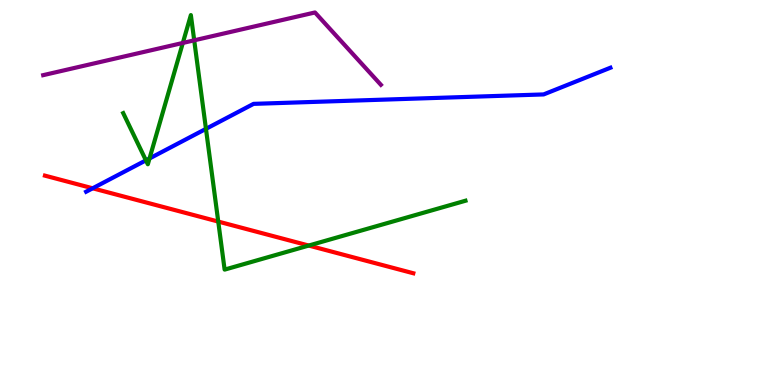[{'lines': ['blue', 'red'], 'intersections': [{'x': 1.2, 'y': 5.11}]}, {'lines': ['green', 'red'], 'intersections': [{'x': 2.82, 'y': 4.25}, {'x': 3.98, 'y': 3.62}]}, {'lines': ['purple', 'red'], 'intersections': []}, {'lines': ['blue', 'green'], 'intersections': [{'x': 1.88, 'y': 5.84}, {'x': 1.93, 'y': 5.88}, {'x': 2.66, 'y': 6.65}]}, {'lines': ['blue', 'purple'], 'intersections': []}, {'lines': ['green', 'purple'], 'intersections': [{'x': 2.36, 'y': 8.88}, {'x': 2.51, 'y': 8.95}]}]